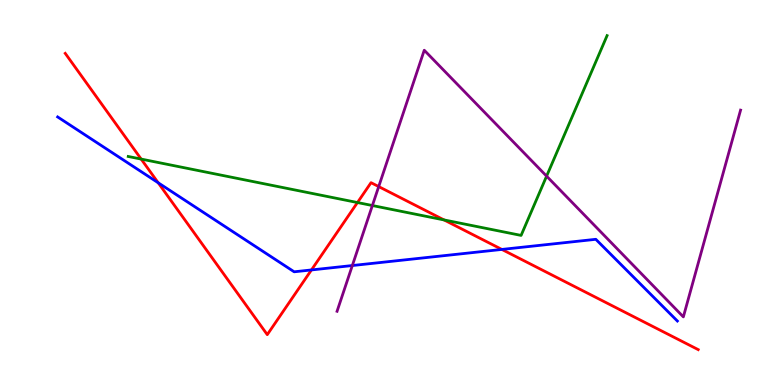[{'lines': ['blue', 'red'], 'intersections': [{'x': 2.04, 'y': 5.25}, {'x': 4.02, 'y': 2.99}, {'x': 6.48, 'y': 3.52}]}, {'lines': ['green', 'red'], 'intersections': [{'x': 1.82, 'y': 5.87}, {'x': 4.61, 'y': 4.74}, {'x': 5.73, 'y': 4.29}]}, {'lines': ['purple', 'red'], 'intersections': [{'x': 4.89, 'y': 5.15}]}, {'lines': ['blue', 'green'], 'intersections': []}, {'lines': ['blue', 'purple'], 'intersections': [{'x': 4.55, 'y': 3.1}]}, {'lines': ['green', 'purple'], 'intersections': [{'x': 4.8, 'y': 4.66}, {'x': 7.05, 'y': 5.42}]}]